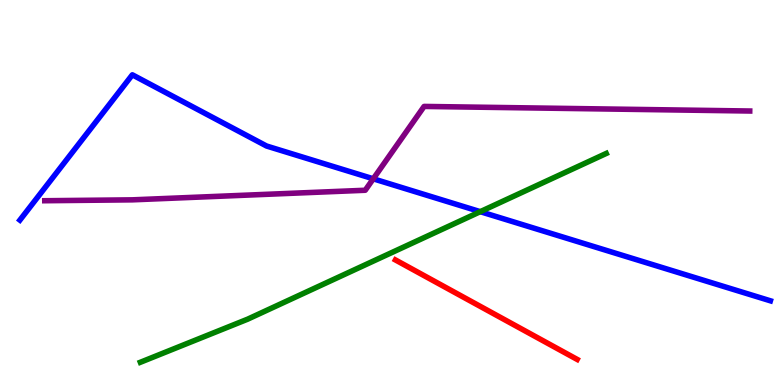[{'lines': ['blue', 'red'], 'intersections': []}, {'lines': ['green', 'red'], 'intersections': []}, {'lines': ['purple', 'red'], 'intersections': []}, {'lines': ['blue', 'green'], 'intersections': [{'x': 6.2, 'y': 4.5}]}, {'lines': ['blue', 'purple'], 'intersections': [{'x': 4.82, 'y': 5.36}]}, {'lines': ['green', 'purple'], 'intersections': []}]